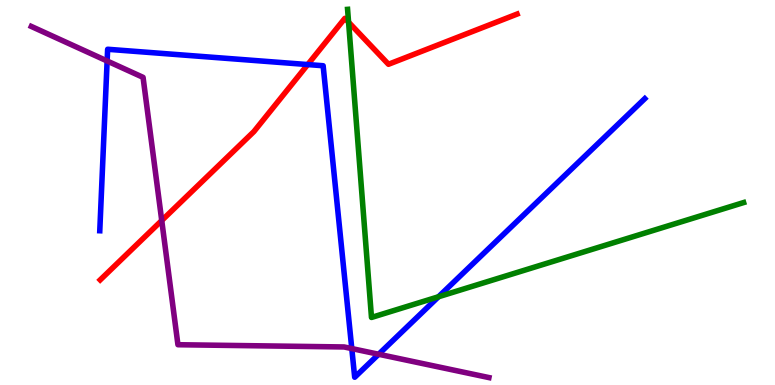[{'lines': ['blue', 'red'], 'intersections': [{'x': 3.97, 'y': 8.32}]}, {'lines': ['green', 'red'], 'intersections': [{'x': 4.5, 'y': 9.42}]}, {'lines': ['purple', 'red'], 'intersections': [{'x': 2.09, 'y': 4.27}]}, {'lines': ['blue', 'green'], 'intersections': [{'x': 5.66, 'y': 2.29}]}, {'lines': ['blue', 'purple'], 'intersections': [{'x': 1.38, 'y': 8.42}, {'x': 4.54, 'y': 0.946}, {'x': 4.89, 'y': 0.798}]}, {'lines': ['green', 'purple'], 'intersections': []}]